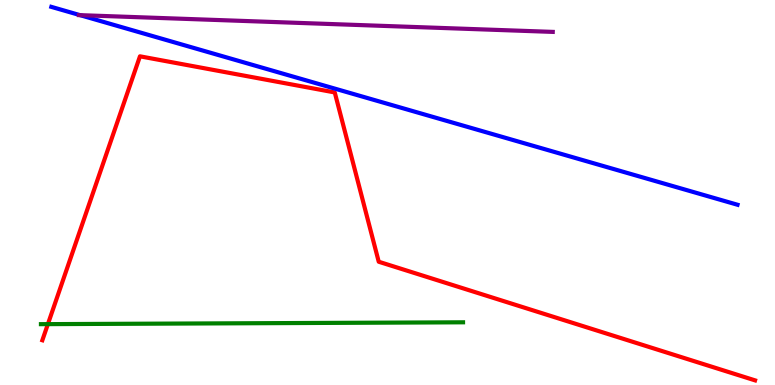[{'lines': ['blue', 'red'], 'intersections': []}, {'lines': ['green', 'red'], 'intersections': [{'x': 0.618, 'y': 1.58}]}, {'lines': ['purple', 'red'], 'intersections': []}, {'lines': ['blue', 'green'], 'intersections': []}, {'lines': ['blue', 'purple'], 'intersections': [{'x': 1.03, 'y': 9.61}]}, {'lines': ['green', 'purple'], 'intersections': []}]